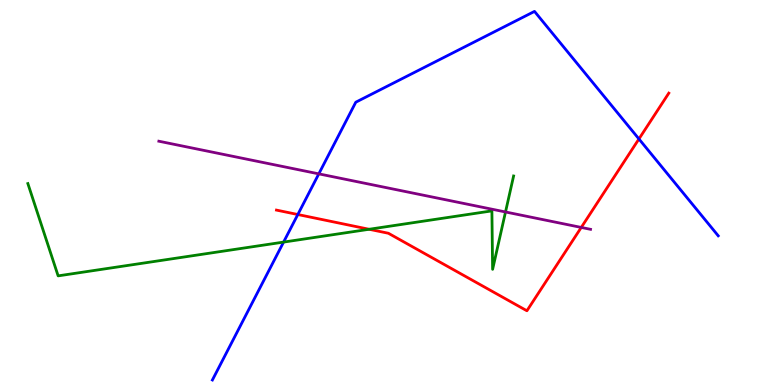[{'lines': ['blue', 'red'], 'intersections': [{'x': 3.84, 'y': 4.43}, {'x': 8.24, 'y': 6.39}]}, {'lines': ['green', 'red'], 'intersections': [{'x': 4.76, 'y': 4.04}]}, {'lines': ['purple', 'red'], 'intersections': [{'x': 7.5, 'y': 4.09}]}, {'lines': ['blue', 'green'], 'intersections': [{'x': 3.66, 'y': 3.71}]}, {'lines': ['blue', 'purple'], 'intersections': [{'x': 4.11, 'y': 5.48}]}, {'lines': ['green', 'purple'], 'intersections': [{'x': 6.52, 'y': 4.49}]}]